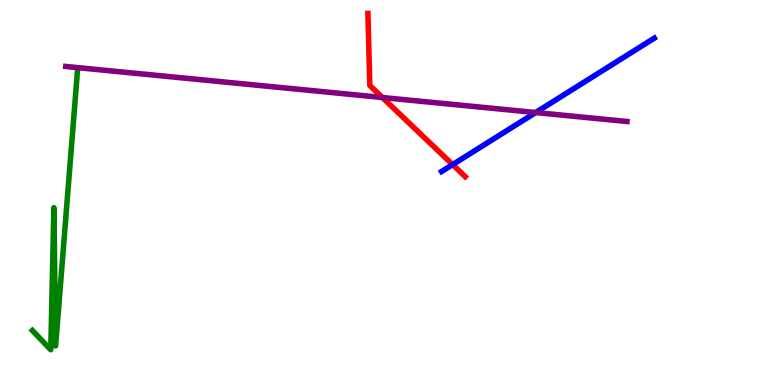[{'lines': ['blue', 'red'], 'intersections': [{'x': 5.84, 'y': 5.72}]}, {'lines': ['green', 'red'], 'intersections': []}, {'lines': ['purple', 'red'], 'intersections': [{'x': 4.93, 'y': 7.47}]}, {'lines': ['blue', 'green'], 'intersections': []}, {'lines': ['blue', 'purple'], 'intersections': [{'x': 6.91, 'y': 7.08}]}, {'lines': ['green', 'purple'], 'intersections': []}]